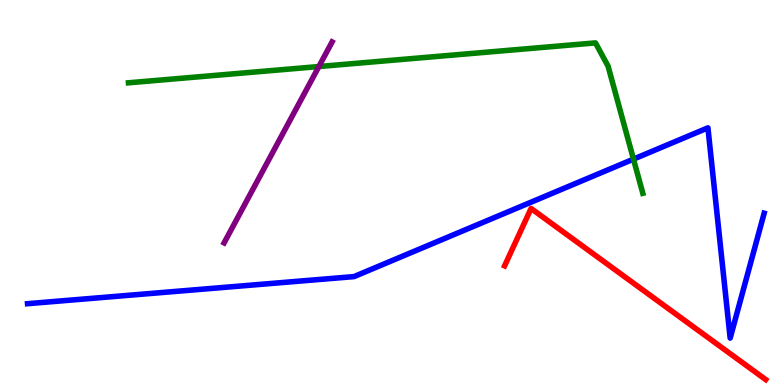[{'lines': ['blue', 'red'], 'intersections': []}, {'lines': ['green', 'red'], 'intersections': []}, {'lines': ['purple', 'red'], 'intersections': []}, {'lines': ['blue', 'green'], 'intersections': [{'x': 8.17, 'y': 5.87}]}, {'lines': ['blue', 'purple'], 'intersections': []}, {'lines': ['green', 'purple'], 'intersections': [{'x': 4.11, 'y': 8.27}]}]